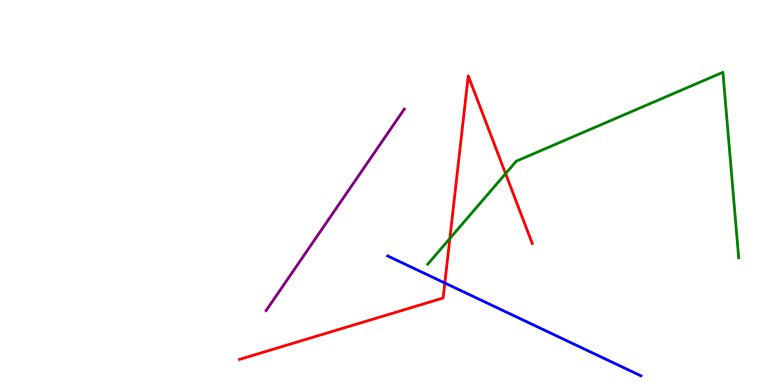[{'lines': ['blue', 'red'], 'intersections': [{'x': 5.74, 'y': 2.65}]}, {'lines': ['green', 'red'], 'intersections': [{'x': 5.8, 'y': 3.81}, {'x': 6.52, 'y': 5.49}]}, {'lines': ['purple', 'red'], 'intersections': []}, {'lines': ['blue', 'green'], 'intersections': []}, {'lines': ['blue', 'purple'], 'intersections': []}, {'lines': ['green', 'purple'], 'intersections': []}]